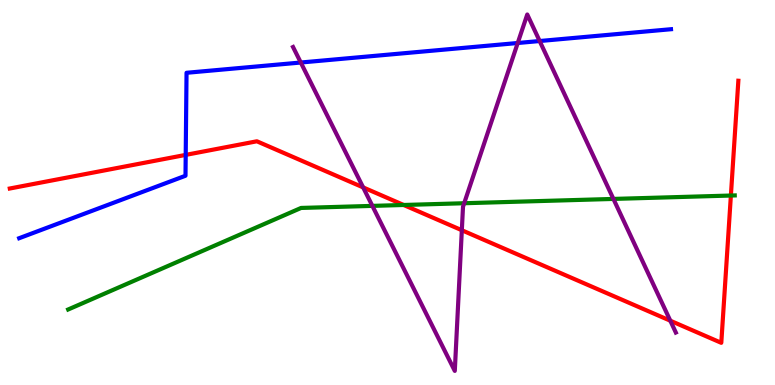[{'lines': ['blue', 'red'], 'intersections': [{'x': 2.4, 'y': 5.98}]}, {'lines': ['green', 'red'], 'intersections': [{'x': 5.21, 'y': 4.68}, {'x': 9.43, 'y': 4.92}]}, {'lines': ['purple', 'red'], 'intersections': [{'x': 4.69, 'y': 5.13}, {'x': 5.96, 'y': 4.02}, {'x': 8.65, 'y': 1.67}]}, {'lines': ['blue', 'green'], 'intersections': []}, {'lines': ['blue', 'purple'], 'intersections': [{'x': 3.88, 'y': 8.38}, {'x': 6.68, 'y': 8.88}, {'x': 6.96, 'y': 8.93}]}, {'lines': ['green', 'purple'], 'intersections': [{'x': 4.8, 'y': 4.65}, {'x': 5.99, 'y': 4.72}, {'x': 7.92, 'y': 4.83}]}]